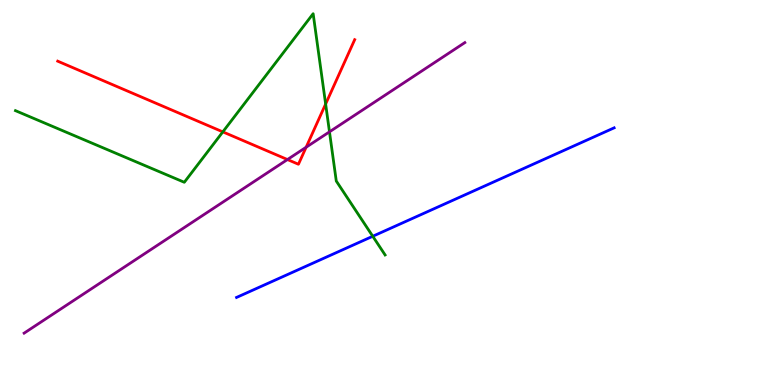[{'lines': ['blue', 'red'], 'intersections': []}, {'lines': ['green', 'red'], 'intersections': [{'x': 2.88, 'y': 6.57}, {'x': 4.2, 'y': 7.3}]}, {'lines': ['purple', 'red'], 'intersections': [{'x': 3.71, 'y': 5.86}, {'x': 3.95, 'y': 6.18}]}, {'lines': ['blue', 'green'], 'intersections': [{'x': 4.81, 'y': 3.86}]}, {'lines': ['blue', 'purple'], 'intersections': []}, {'lines': ['green', 'purple'], 'intersections': [{'x': 4.25, 'y': 6.58}]}]